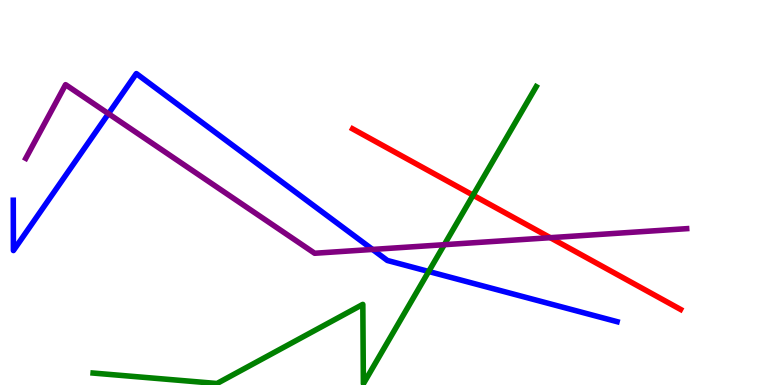[{'lines': ['blue', 'red'], 'intersections': []}, {'lines': ['green', 'red'], 'intersections': [{'x': 6.1, 'y': 4.93}]}, {'lines': ['purple', 'red'], 'intersections': [{'x': 7.1, 'y': 3.83}]}, {'lines': ['blue', 'green'], 'intersections': [{'x': 5.53, 'y': 2.95}]}, {'lines': ['blue', 'purple'], 'intersections': [{'x': 1.4, 'y': 7.05}, {'x': 4.81, 'y': 3.52}]}, {'lines': ['green', 'purple'], 'intersections': [{'x': 5.73, 'y': 3.64}]}]